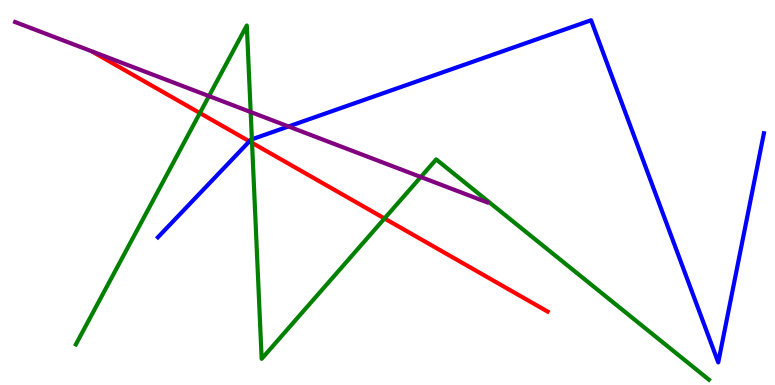[{'lines': ['blue', 'red'], 'intersections': [{'x': 3.22, 'y': 6.33}]}, {'lines': ['green', 'red'], 'intersections': [{'x': 2.58, 'y': 7.06}, {'x': 3.25, 'y': 6.29}, {'x': 4.96, 'y': 4.33}]}, {'lines': ['purple', 'red'], 'intersections': []}, {'lines': ['blue', 'green'], 'intersections': [{'x': 3.25, 'y': 6.38}]}, {'lines': ['blue', 'purple'], 'intersections': [{'x': 3.72, 'y': 6.72}]}, {'lines': ['green', 'purple'], 'intersections': [{'x': 2.7, 'y': 7.5}, {'x': 3.23, 'y': 7.09}, {'x': 5.43, 'y': 5.4}]}]